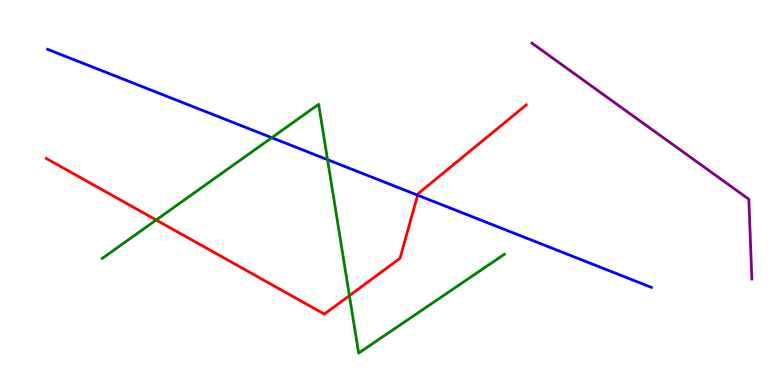[{'lines': ['blue', 'red'], 'intersections': [{'x': 5.39, 'y': 4.93}]}, {'lines': ['green', 'red'], 'intersections': [{'x': 2.02, 'y': 4.29}, {'x': 4.51, 'y': 2.32}]}, {'lines': ['purple', 'red'], 'intersections': []}, {'lines': ['blue', 'green'], 'intersections': [{'x': 3.51, 'y': 6.42}, {'x': 4.23, 'y': 5.85}]}, {'lines': ['blue', 'purple'], 'intersections': []}, {'lines': ['green', 'purple'], 'intersections': []}]